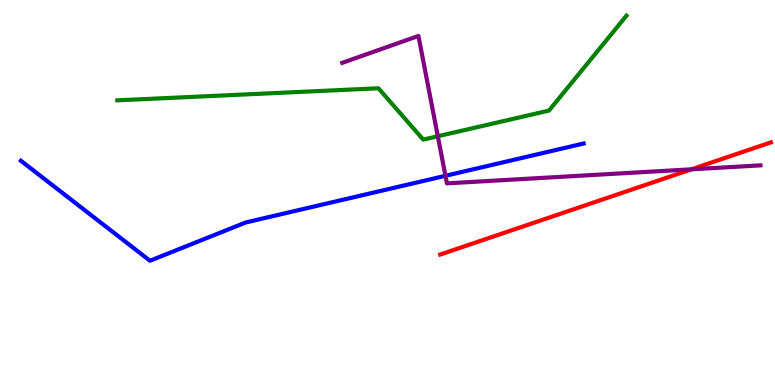[{'lines': ['blue', 'red'], 'intersections': []}, {'lines': ['green', 'red'], 'intersections': []}, {'lines': ['purple', 'red'], 'intersections': [{'x': 8.92, 'y': 5.6}]}, {'lines': ['blue', 'green'], 'intersections': []}, {'lines': ['blue', 'purple'], 'intersections': [{'x': 5.75, 'y': 5.43}]}, {'lines': ['green', 'purple'], 'intersections': [{'x': 5.65, 'y': 6.46}]}]